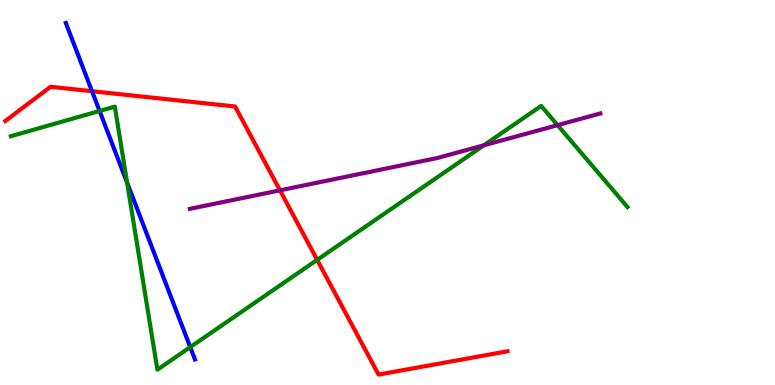[{'lines': ['blue', 'red'], 'intersections': [{'x': 1.19, 'y': 7.63}]}, {'lines': ['green', 'red'], 'intersections': [{'x': 4.09, 'y': 3.25}]}, {'lines': ['purple', 'red'], 'intersections': [{'x': 3.61, 'y': 5.06}]}, {'lines': ['blue', 'green'], 'intersections': [{'x': 1.29, 'y': 7.12}, {'x': 1.64, 'y': 5.25}, {'x': 2.45, 'y': 0.984}]}, {'lines': ['blue', 'purple'], 'intersections': []}, {'lines': ['green', 'purple'], 'intersections': [{'x': 6.24, 'y': 6.23}, {'x': 7.19, 'y': 6.75}]}]